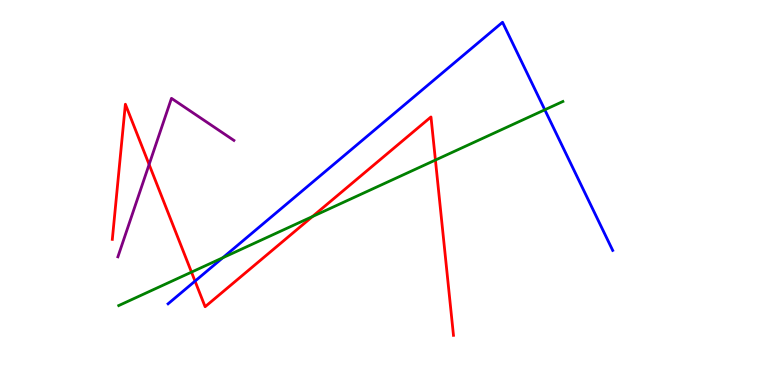[{'lines': ['blue', 'red'], 'intersections': [{'x': 2.52, 'y': 2.7}]}, {'lines': ['green', 'red'], 'intersections': [{'x': 2.47, 'y': 2.93}, {'x': 4.03, 'y': 4.38}, {'x': 5.62, 'y': 5.84}]}, {'lines': ['purple', 'red'], 'intersections': [{'x': 1.92, 'y': 5.73}]}, {'lines': ['blue', 'green'], 'intersections': [{'x': 2.87, 'y': 3.31}, {'x': 7.03, 'y': 7.15}]}, {'lines': ['blue', 'purple'], 'intersections': []}, {'lines': ['green', 'purple'], 'intersections': []}]